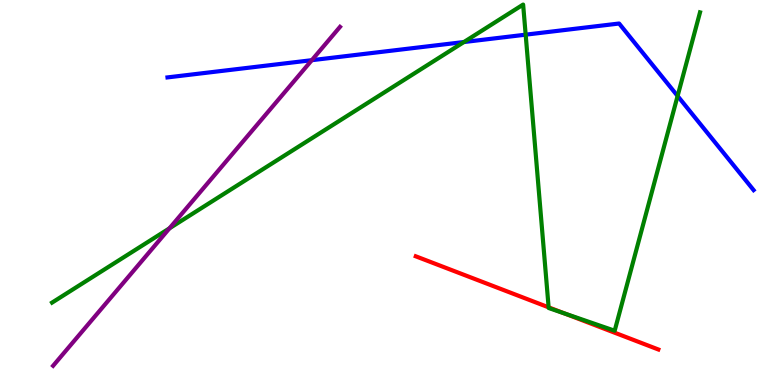[{'lines': ['blue', 'red'], 'intersections': []}, {'lines': ['green', 'red'], 'intersections': [{'x': 7.08, 'y': 2.02}, {'x': 7.29, 'y': 1.86}]}, {'lines': ['purple', 'red'], 'intersections': []}, {'lines': ['blue', 'green'], 'intersections': [{'x': 5.99, 'y': 8.91}, {'x': 6.78, 'y': 9.1}, {'x': 8.74, 'y': 7.51}]}, {'lines': ['blue', 'purple'], 'intersections': [{'x': 4.02, 'y': 8.44}]}, {'lines': ['green', 'purple'], 'intersections': [{'x': 2.19, 'y': 4.07}]}]